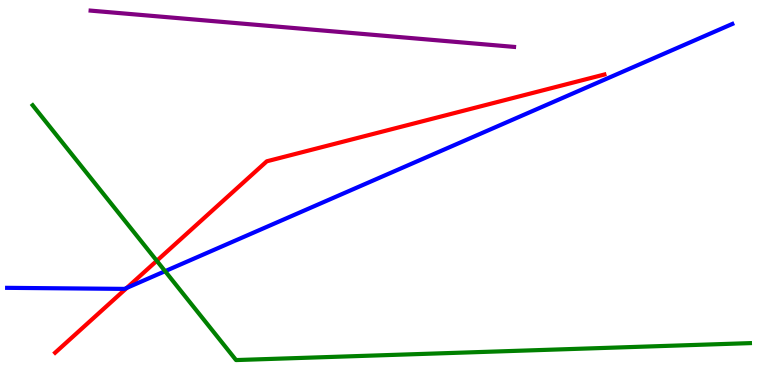[{'lines': ['blue', 'red'], 'intersections': [{'x': 1.64, 'y': 2.52}]}, {'lines': ['green', 'red'], 'intersections': [{'x': 2.02, 'y': 3.23}]}, {'lines': ['purple', 'red'], 'intersections': []}, {'lines': ['blue', 'green'], 'intersections': [{'x': 2.13, 'y': 2.96}]}, {'lines': ['blue', 'purple'], 'intersections': []}, {'lines': ['green', 'purple'], 'intersections': []}]